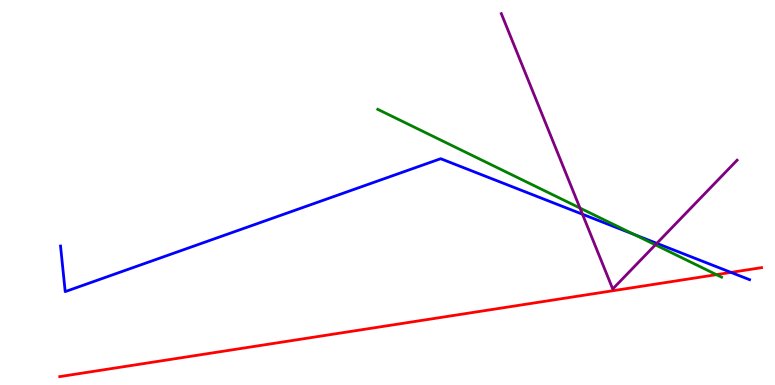[{'lines': ['blue', 'red'], 'intersections': [{'x': 9.43, 'y': 2.92}]}, {'lines': ['green', 'red'], 'intersections': [{'x': 9.24, 'y': 2.87}]}, {'lines': ['purple', 'red'], 'intersections': []}, {'lines': ['blue', 'green'], 'intersections': [{'x': 8.18, 'y': 3.91}]}, {'lines': ['blue', 'purple'], 'intersections': [{'x': 7.52, 'y': 4.44}, {'x': 8.47, 'y': 3.68}]}, {'lines': ['green', 'purple'], 'intersections': [{'x': 7.48, 'y': 4.6}, {'x': 8.46, 'y': 3.64}]}]